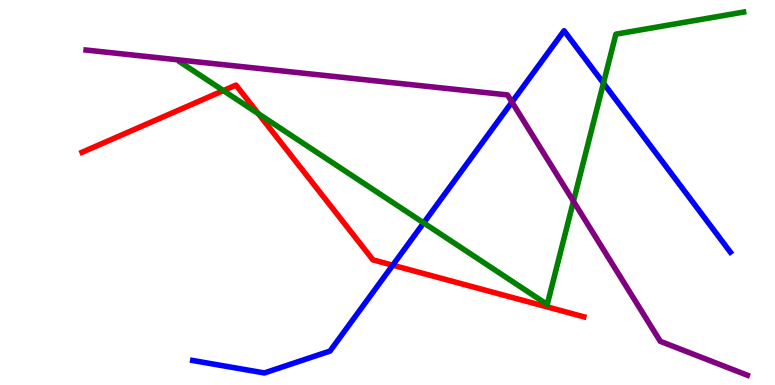[{'lines': ['blue', 'red'], 'intersections': [{'x': 5.07, 'y': 3.11}]}, {'lines': ['green', 'red'], 'intersections': [{'x': 2.88, 'y': 7.65}, {'x': 3.33, 'y': 7.05}]}, {'lines': ['purple', 'red'], 'intersections': []}, {'lines': ['blue', 'green'], 'intersections': [{'x': 5.47, 'y': 4.21}, {'x': 7.79, 'y': 7.84}]}, {'lines': ['blue', 'purple'], 'intersections': [{'x': 6.61, 'y': 7.35}]}, {'lines': ['green', 'purple'], 'intersections': [{'x': 7.4, 'y': 4.77}]}]